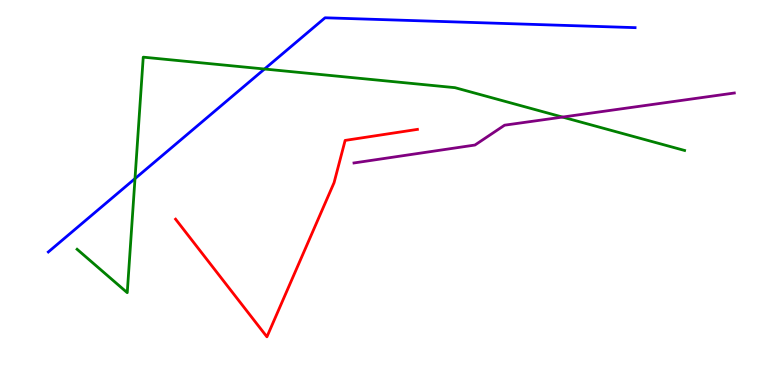[{'lines': ['blue', 'red'], 'intersections': []}, {'lines': ['green', 'red'], 'intersections': []}, {'lines': ['purple', 'red'], 'intersections': []}, {'lines': ['blue', 'green'], 'intersections': [{'x': 1.74, 'y': 5.36}, {'x': 3.41, 'y': 8.21}]}, {'lines': ['blue', 'purple'], 'intersections': []}, {'lines': ['green', 'purple'], 'intersections': [{'x': 7.26, 'y': 6.96}]}]